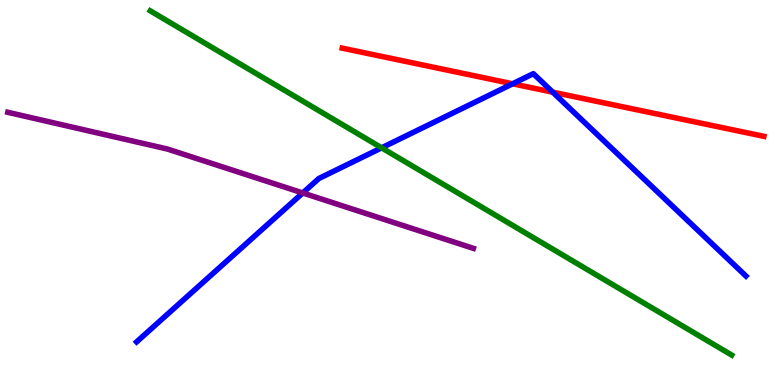[{'lines': ['blue', 'red'], 'intersections': [{'x': 6.61, 'y': 7.82}, {'x': 7.13, 'y': 7.61}]}, {'lines': ['green', 'red'], 'intersections': []}, {'lines': ['purple', 'red'], 'intersections': []}, {'lines': ['blue', 'green'], 'intersections': [{'x': 4.92, 'y': 6.16}]}, {'lines': ['blue', 'purple'], 'intersections': [{'x': 3.91, 'y': 4.99}]}, {'lines': ['green', 'purple'], 'intersections': []}]